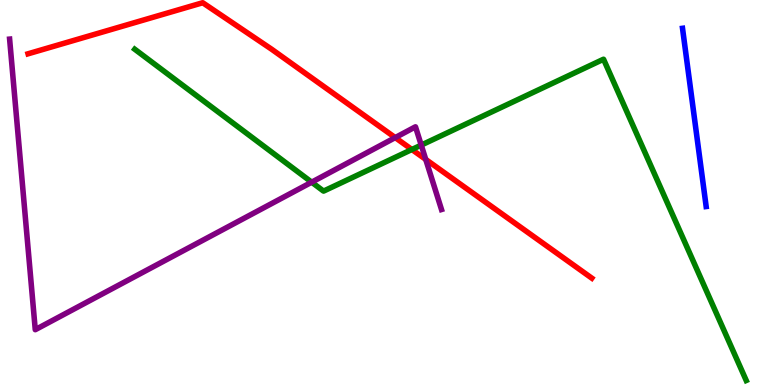[{'lines': ['blue', 'red'], 'intersections': []}, {'lines': ['green', 'red'], 'intersections': [{'x': 5.31, 'y': 6.12}]}, {'lines': ['purple', 'red'], 'intersections': [{'x': 5.1, 'y': 6.43}, {'x': 5.49, 'y': 5.86}]}, {'lines': ['blue', 'green'], 'intersections': []}, {'lines': ['blue', 'purple'], 'intersections': []}, {'lines': ['green', 'purple'], 'intersections': [{'x': 4.02, 'y': 5.27}, {'x': 5.44, 'y': 6.23}]}]